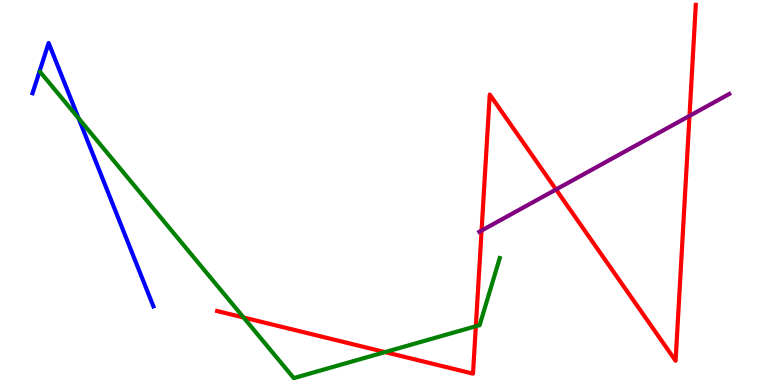[{'lines': ['blue', 'red'], 'intersections': []}, {'lines': ['green', 'red'], 'intersections': [{'x': 3.14, 'y': 1.75}, {'x': 4.97, 'y': 0.854}, {'x': 6.14, 'y': 1.53}]}, {'lines': ['purple', 'red'], 'intersections': [{'x': 6.21, 'y': 4.01}, {'x': 7.17, 'y': 5.08}, {'x': 8.9, 'y': 6.99}]}, {'lines': ['blue', 'green'], 'intersections': [{'x': 1.01, 'y': 6.93}]}, {'lines': ['blue', 'purple'], 'intersections': []}, {'lines': ['green', 'purple'], 'intersections': []}]